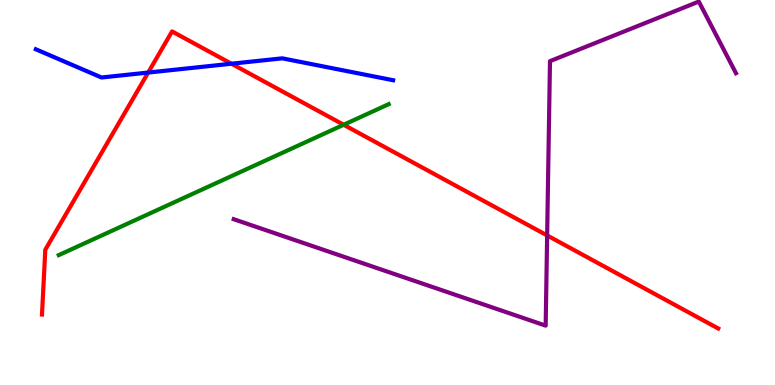[{'lines': ['blue', 'red'], 'intersections': [{'x': 1.91, 'y': 8.12}, {'x': 2.99, 'y': 8.34}]}, {'lines': ['green', 'red'], 'intersections': [{'x': 4.43, 'y': 6.76}]}, {'lines': ['purple', 'red'], 'intersections': [{'x': 7.06, 'y': 3.88}]}, {'lines': ['blue', 'green'], 'intersections': []}, {'lines': ['blue', 'purple'], 'intersections': []}, {'lines': ['green', 'purple'], 'intersections': []}]